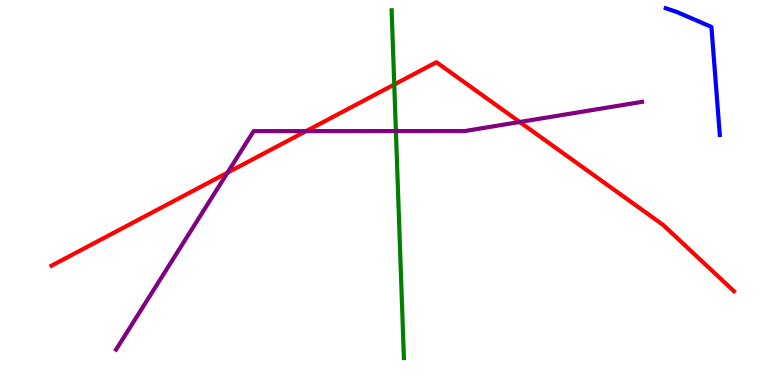[{'lines': ['blue', 'red'], 'intersections': []}, {'lines': ['green', 'red'], 'intersections': [{'x': 5.09, 'y': 7.8}]}, {'lines': ['purple', 'red'], 'intersections': [{'x': 2.94, 'y': 5.51}, {'x': 3.95, 'y': 6.59}, {'x': 6.71, 'y': 6.83}]}, {'lines': ['blue', 'green'], 'intersections': []}, {'lines': ['blue', 'purple'], 'intersections': []}, {'lines': ['green', 'purple'], 'intersections': [{'x': 5.11, 'y': 6.6}]}]